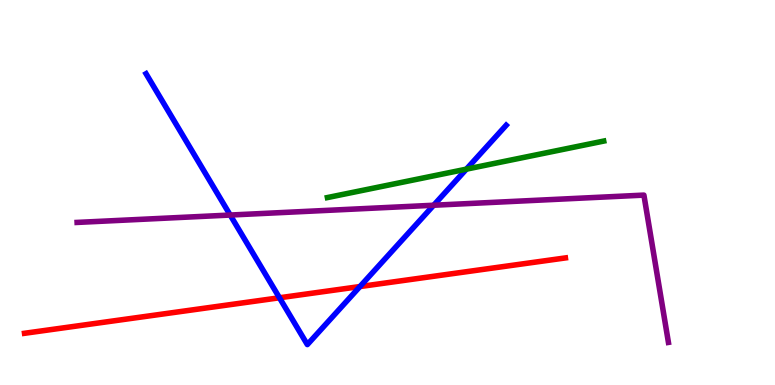[{'lines': ['blue', 'red'], 'intersections': [{'x': 3.61, 'y': 2.27}, {'x': 4.64, 'y': 2.56}]}, {'lines': ['green', 'red'], 'intersections': []}, {'lines': ['purple', 'red'], 'intersections': []}, {'lines': ['blue', 'green'], 'intersections': [{'x': 6.02, 'y': 5.61}]}, {'lines': ['blue', 'purple'], 'intersections': [{'x': 2.97, 'y': 4.41}, {'x': 5.6, 'y': 4.67}]}, {'lines': ['green', 'purple'], 'intersections': []}]